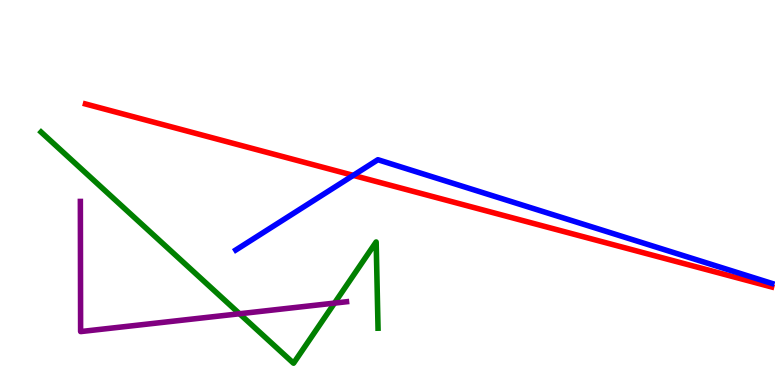[{'lines': ['blue', 'red'], 'intersections': [{'x': 4.56, 'y': 5.44}]}, {'lines': ['green', 'red'], 'intersections': []}, {'lines': ['purple', 'red'], 'intersections': []}, {'lines': ['blue', 'green'], 'intersections': []}, {'lines': ['blue', 'purple'], 'intersections': []}, {'lines': ['green', 'purple'], 'intersections': [{'x': 3.09, 'y': 1.85}, {'x': 4.32, 'y': 2.13}]}]